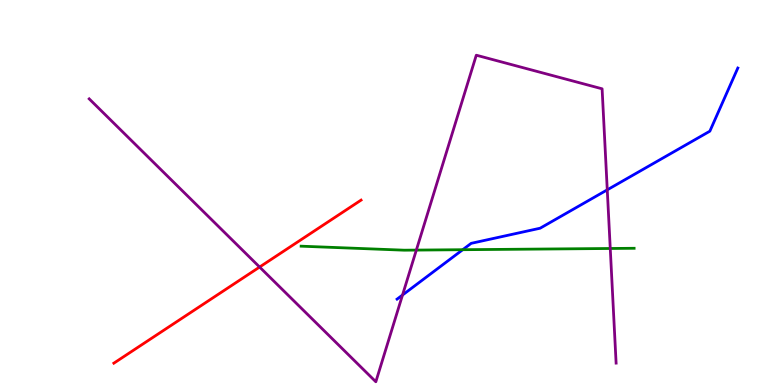[{'lines': ['blue', 'red'], 'intersections': []}, {'lines': ['green', 'red'], 'intersections': []}, {'lines': ['purple', 'red'], 'intersections': [{'x': 3.35, 'y': 3.06}]}, {'lines': ['blue', 'green'], 'intersections': [{'x': 5.97, 'y': 3.51}]}, {'lines': ['blue', 'purple'], 'intersections': [{'x': 5.19, 'y': 2.34}, {'x': 7.84, 'y': 5.07}]}, {'lines': ['green', 'purple'], 'intersections': [{'x': 5.37, 'y': 3.5}, {'x': 7.87, 'y': 3.55}]}]